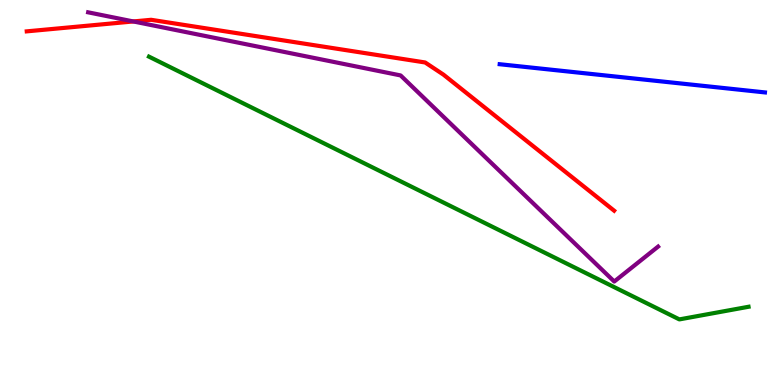[{'lines': ['blue', 'red'], 'intersections': []}, {'lines': ['green', 'red'], 'intersections': []}, {'lines': ['purple', 'red'], 'intersections': [{'x': 1.72, 'y': 9.44}]}, {'lines': ['blue', 'green'], 'intersections': []}, {'lines': ['blue', 'purple'], 'intersections': []}, {'lines': ['green', 'purple'], 'intersections': []}]